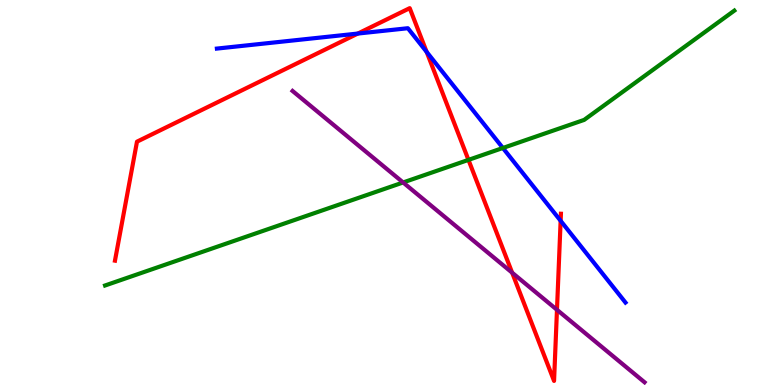[{'lines': ['blue', 'red'], 'intersections': [{'x': 4.62, 'y': 9.13}, {'x': 5.51, 'y': 8.65}, {'x': 7.23, 'y': 4.27}]}, {'lines': ['green', 'red'], 'intersections': [{'x': 6.04, 'y': 5.85}]}, {'lines': ['purple', 'red'], 'intersections': [{'x': 6.61, 'y': 2.92}, {'x': 7.19, 'y': 1.95}]}, {'lines': ['blue', 'green'], 'intersections': [{'x': 6.49, 'y': 6.16}]}, {'lines': ['blue', 'purple'], 'intersections': []}, {'lines': ['green', 'purple'], 'intersections': [{'x': 5.2, 'y': 5.26}]}]